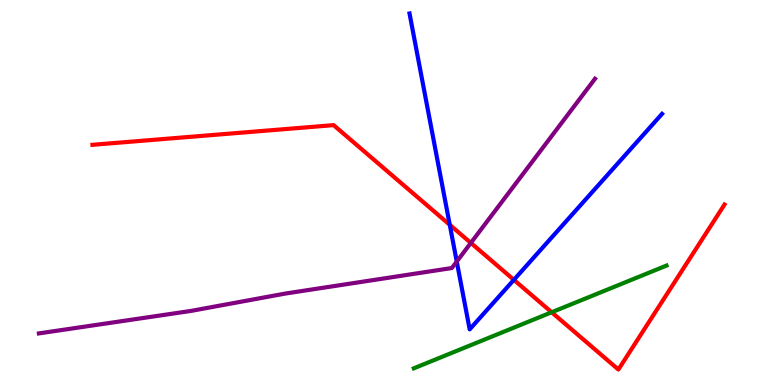[{'lines': ['blue', 'red'], 'intersections': [{'x': 5.8, 'y': 4.16}, {'x': 6.63, 'y': 2.73}]}, {'lines': ['green', 'red'], 'intersections': [{'x': 7.12, 'y': 1.89}]}, {'lines': ['purple', 'red'], 'intersections': [{'x': 6.08, 'y': 3.69}]}, {'lines': ['blue', 'green'], 'intersections': []}, {'lines': ['blue', 'purple'], 'intersections': [{'x': 5.89, 'y': 3.21}]}, {'lines': ['green', 'purple'], 'intersections': []}]